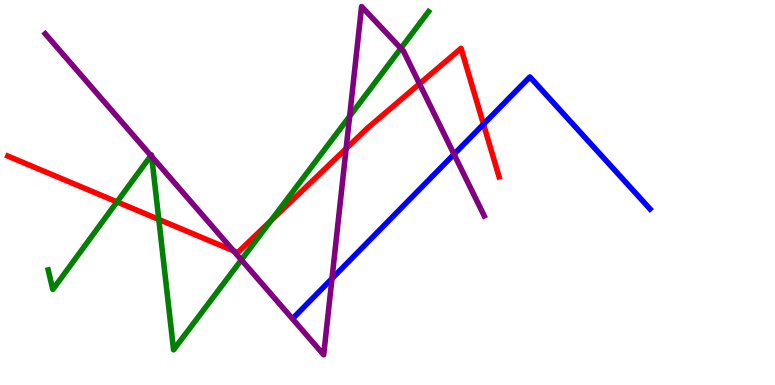[{'lines': ['blue', 'red'], 'intersections': [{'x': 6.24, 'y': 6.77}]}, {'lines': ['green', 'red'], 'intersections': [{'x': 1.51, 'y': 4.76}, {'x': 2.05, 'y': 4.3}, {'x': 3.5, 'y': 4.27}]}, {'lines': ['purple', 'red'], 'intersections': [{'x': 3.01, 'y': 3.49}, {'x': 4.47, 'y': 6.14}, {'x': 5.41, 'y': 7.82}]}, {'lines': ['blue', 'green'], 'intersections': []}, {'lines': ['blue', 'purple'], 'intersections': [{'x': 4.28, 'y': 2.76}, {'x': 5.86, 'y': 5.99}]}, {'lines': ['green', 'purple'], 'intersections': [{'x': 1.95, 'y': 5.96}, {'x': 1.96, 'y': 5.94}, {'x': 3.11, 'y': 3.25}, {'x': 4.51, 'y': 6.98}, {'x': 5.17, 'y': 8.74}]}]